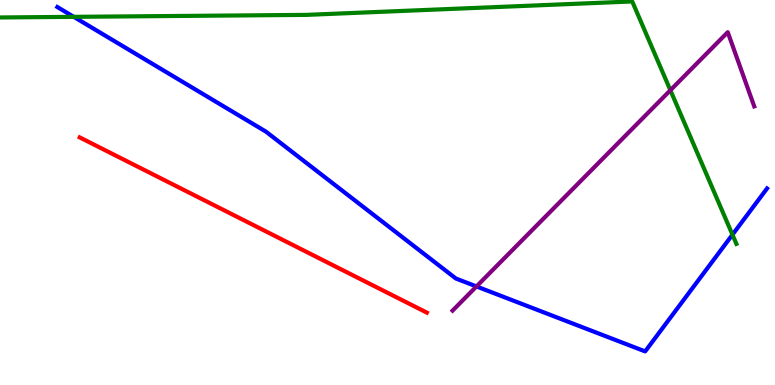[{'lines': ['blue', 'red'], 'intersections': []}, {'lines': ['green', 'red'], 'intersections': []}, {'lines': ['purple', 'red'], 'intersections': []}, {'lines': ['blue', 'green'], 'intersections': [{'x': 0.952, 'y': 9.56}, {'x': 9.45, 'y': 3.9}]}, {'lines': ['blue', 'purple'], 'intersections': [{'x': 6.15, 'y': 2.56}]}, {'lines': ['green', 'purple'], 'intersections': [{'x': 8.65, 'y': 7.66}]}]